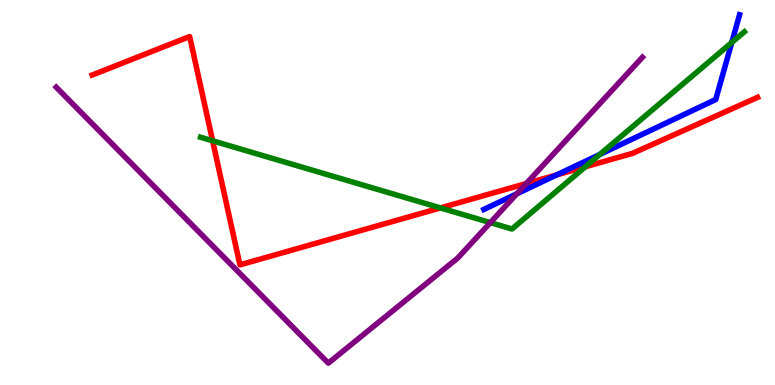[{'lines': ['blue', 'red'], 'intersections': [{'x': 7.18, 'y': 5.46}]}, {'lines': ['green', 'red'], 'intersections': [{'x': 2.74, 'y': 6.34}, {'x': 5.68, 'y': 4.6}, {'x': 7.55, 'y': 5.67}]}, {'lines': ['purple', 'red'], 'intersections': [{'x': 6.79, 'y': 5.23}]}, {'lines': ['blue', 'green'], 'intersections': [{'x': 7.74, 'y': 5.99}, {'x': 9.44, 'y': 8.9}]}, {'lines': ['blue', 'purple'], 'intersections': [{'x': 6.67, 'y': 4.97}]}, {'lines': ['green', 'purple'], 'intersections': [{'x': 6.33, 'y': 4.22}]}]